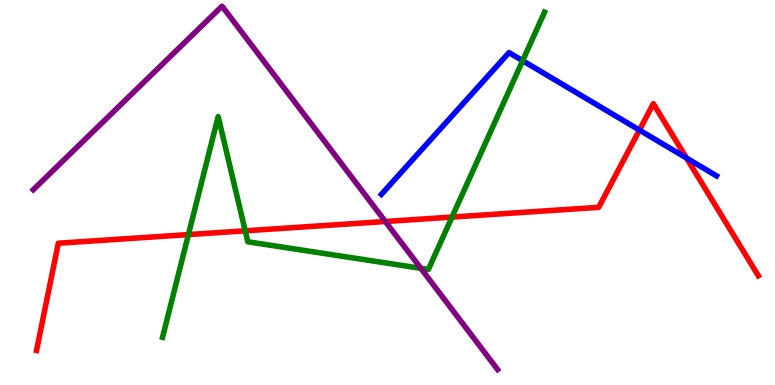[{'lines': ['blue', 'red'], 'intersections': [{'x': 8.25, 'y': 6.62}, {'x': 8.86, 'y': 5.89}]}, {'lines': ['green', 'red'], 'intersections': [{'x': 2.43, 'y': 3.91}, {'x': 3.16, 'y': 4.0}, {'x': 5.83, 'y': 4.36}]}, {'lines': ['purple', 'red'], 'intersections': [{'x': 4.97, 'y': 4.25}]}, {'lines': ['blue', 'green'], 'intersections': [{'x': 6.74, 'y': 8.42}]}, {'lines': ['blue', 'purple'], 'intersections': []}, {'lines': ['green', 'purple'], 'intersections': [{'x': 5.43, 'y': 3.03}]}]